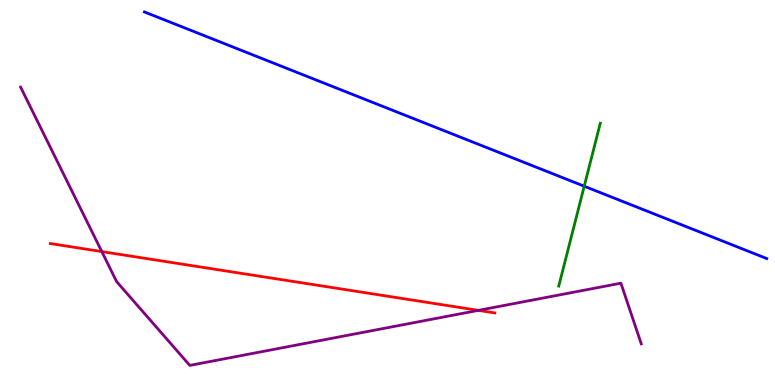[{'lines': ['blue', 'red'], 'intersections': []}, {'lines': ['green', 'red'], 'intersections': []}, {'lines': ['purple', 'red'], 'intersections': [{'x': 1.31, 'y': 3.47}, {'x': 6.17, 'y': 1.94}]}, {'lines': ['blue', 'green'], 'intersections': [{'x': 7.54, 'y': 5.16}]}, {'lines': ['blue', 'purple'], 'intersections': []}, {'lines': ['green', 'purple'], 'intersections': []}]